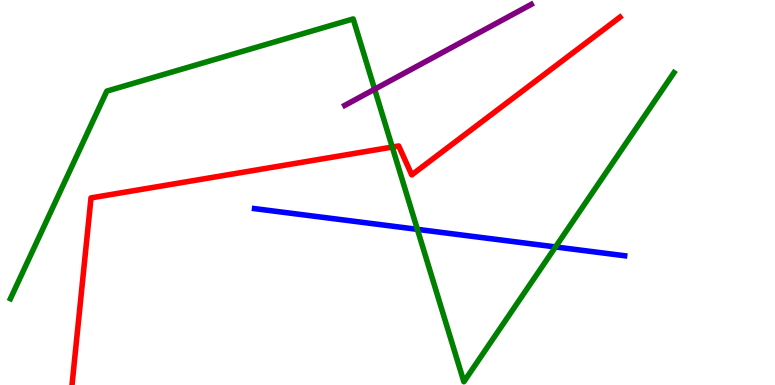[{'lines': ['blue', 'red'], 'intersections': []}, {'lines': ['green', 'red'], 'intersections': [{'x': 5.06, 'y': 6.18}]}, {'lines': ['purple', 'red'], 'intersections': []}, {'lines': ['blue', 'green'], 'intersections': [{'x': 5.39, 'y': 4.04}, {'x': 7.17, 'y': 3.59}]}, {'lines': ['blue', 'purple'], 'intersections': []}, {'lines': ['green', 'purple'], 'intersections': [{'x': 4.83, 'y': 7.68}]}]